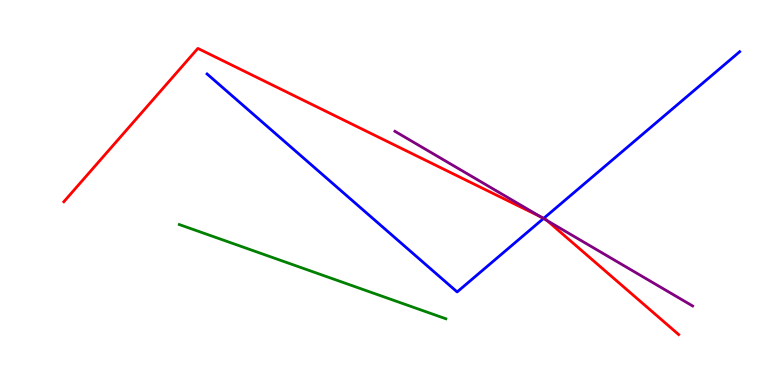[{'lines': ['blue', 'red'], 'intersections': [{'x': 7.02, 'y': 4.33}]}, {'lines': ['green', 'red'], 'intersections': []}, {'lines': ['purple', 'red'], 'intersections': [{'x': 6.98, 'y': 4.37}, {'x': 7.06, 'y': 4.27}]}, {'lines': ['blue', 'green'], 'intersections': []}, {'lines': ['blue', 'purple'], 'intersections': [{'x': 7.01, 'y': 4.32}]}, {'lines': ['green', 'purple'], 'intersections': []}]